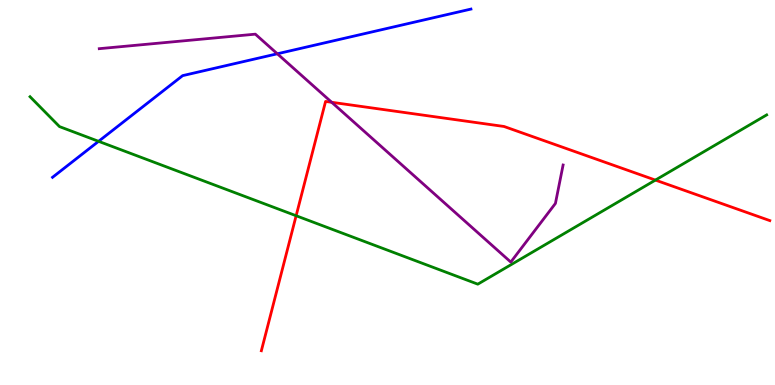[{'lines': ['blue', 'red'], 'intersections': []}, {'lines': ['green', 'red'], 'intersections': [{'x': 3.82, 'y': 4.4}, {'x': 8.46, 'y': 5.32}]}, {'lines': ['purple', 'red'], 'intersections': [{'x': 4.28, 'y': 7.34}]}, {'lines': ['blue', 'green'], 'intersections': [{'x': 1.27, 'y': 6.33}]}, {'lines': ['blue', 'purple'], 'intersections': [{'x': 3.58, 'y': 8.6}]}, {'lines': ['green', 'purple'], 'intersections': []}]